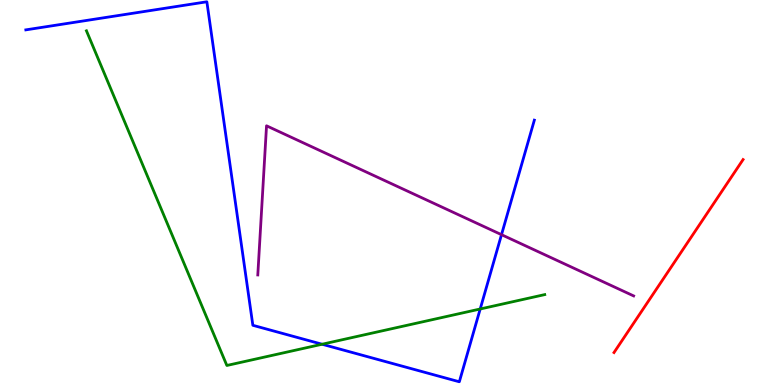[{'lines': ['blue', 'red'], 'intersections': []}, {'lines': ['green', 'red'], 'intersections': []}, {'lines': ['purple', 'red'], 'intersections': []}, {'lines': ['blue', 'green'], 'intersections': [{'x': 4.16, 'y': 1.06}, {'x': 6.2, 'y': 1.97}]}, {'lines': ['blue', 'purple'], 'intersections': [{'x': 6.47, 'y': 3.9}]}, {'lines': ['green', 'purple'], 'intersections': []}]